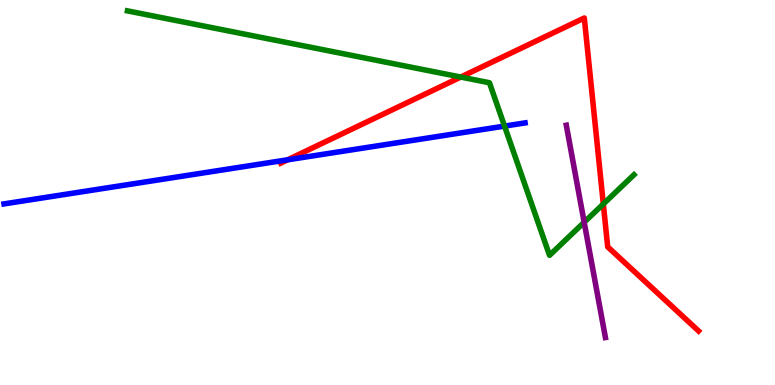[{'lines': ['blue', 'red'], 'intersections': [{'x': 3.71, 'y': 5.85}]}, {'lines': ['green', 'red'], 'intersections': [{'x': 5.95, 'y': 8.0}, {'x': 7.78, 'y': 4.7}]}, {'lines': ['purple', 'red'], 'intersections': []}, {'lines': ['blue', 'green'], 'intersections': [{'x': 6.51, 'y': 6.72}]}, {'lines': ['blue', 'purple'], 'intersections': []}, {'lines': ['green', 'purple'], 'intersections': [{'x': 7.54, 'y': 4.23}]}]